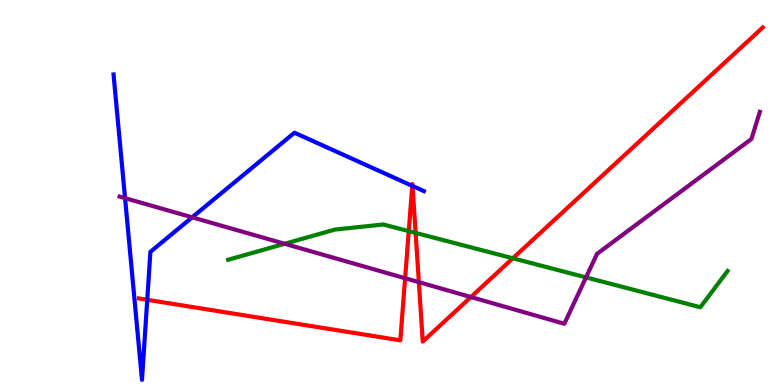[{'lines': ['blue', 'red'], 'intersections': [{'x': 1.9, 'y': 2.21}, {'x': 5.32, 'y': 5.17}, {'x': 5.32, 'y': 5.17}]}, {'lines': ['green', 'red'], 'intersections': [{'x': 5.27, 'y': 4.0}, {'x': 5.36, 'y': 3.95}, {'x': 6.62, 'y': 3.29}]}, {'lines': ['purple', 'red'], 'intersections': [{'x': 5.23, 'y': 2.77}, {'x': 5.4, 'y': 2.67}, {'x': 6.08, 'y': 2.28}]}, {'lines': ['blue', 'green'], 'intersections': []}, {'lines': ['blue', 'purple'], 'intersections': [{'x': 1.61, 'y': 4.85}, {'x': 2.48, 'y': 4.36}]}, {'lines': ['green', 'purple'], 'intersections': [{'x': 3.67, 'y': 3.67}, {'x': 7.56, 'y': 2.79}]}]